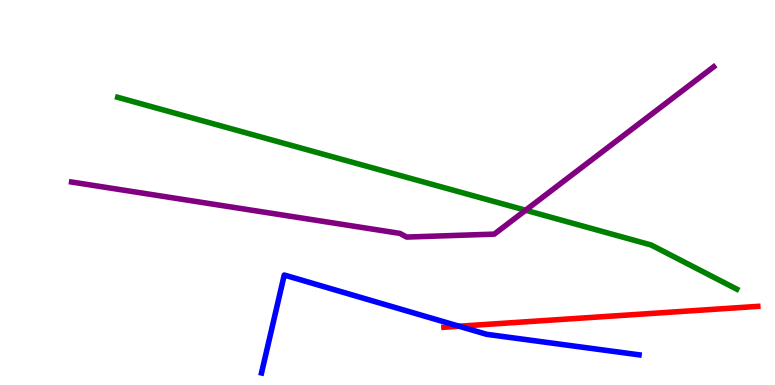[{'lines': ['blue', 'red'], 'intersections': [{'x': 5.92, 'y': 1.53}]}, {'lines': ['green', 'red'], 'intersections': []}, {'lines': ['purple', 'red'], 'intersections': []}, {'lines': ['blue', 'green'], 'intersections': []}, {'lines': ['blue', 'purple'], 'intersections': []}, {'lines': ['green', 'purple'], 'intersections': [{'x': 6.78, 'y': 4.54}]}]